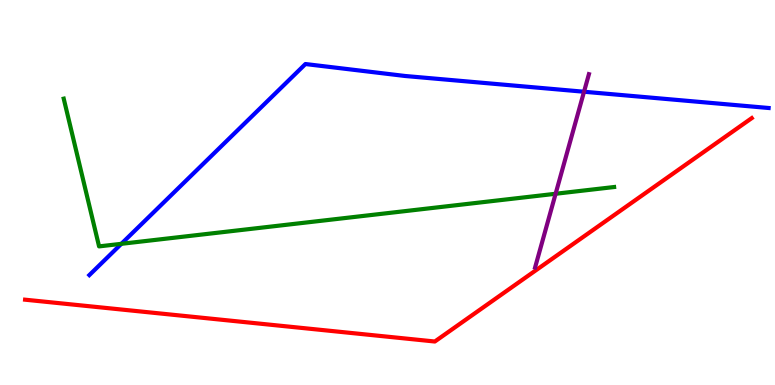[{'lines': ['blue', 'red'], 'intersections': []}, {'lines': ['green', 'red'], 'intersections': []}, {'lines': ['purple', 'red'], 'intersections': []}, {'lines': ['blue', 'green'], 'intersections': [{'x': 1.57, 'y': 3.67}]}, {'lines': ['blue', 'purple'], 'intersections': [{'x': 7.54, 'y': 7.62}]}, {'lines': ['green', 'purple'], 'intersections': [{'x': 7.17, 'y': 4.97}]}]